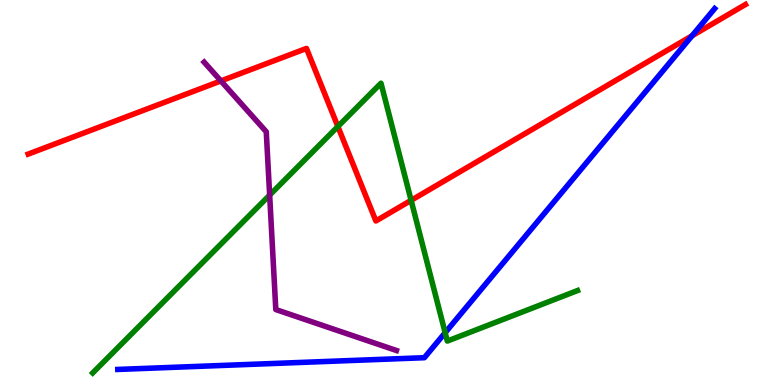[{'lines': ['blue', 'red'], 'intersections': [{'x': 8.93, 'y': 9.07}]}, {'lines': ['green', 'red'], 'intersections': [{'x': 4.36, 'y': 6.71}, {'x': 5.3, 'y': 4.8}]}, {'lines': ['purple', 'red'], 'intersections': [{'x': 2.85, 'y': 7.9}]}, {'lines': ['blue', 'green'], 'intersections': [{'x': 5.74, 'y': 1.36}]}, {'lines': ['blue', 'purple'], 'intersections': []}, {'lines': ['green', 'purple'], 'intersections': [{'x': 3.48, 'y': 4.93}]}]